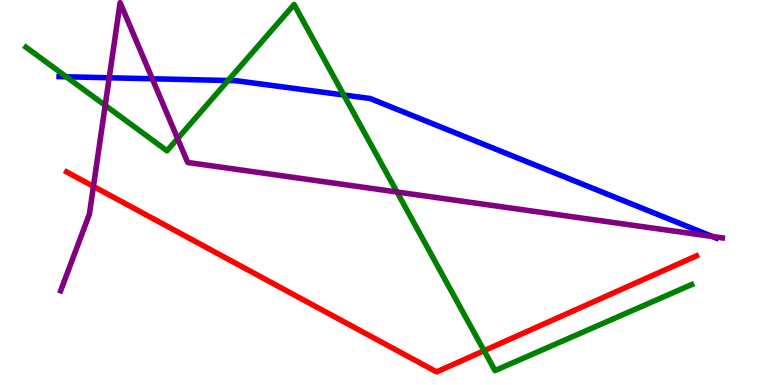[{'lines': ['blue', 'red'], 'intersections': []}, {'lines': ['green', 'red'], 'intersections': [{'x': 6.25, 'y': 0.891}]}, {'lines': ['purple', 'red'], 'intersections': [{'x': 1.21, 'y': 5.16}]}, {'lines': ['blue', 'green'], 'intersections': [{'x': 0.855, 'y': 8.01}, {'x': 2.94, 'y': 7.91}, {'x': 4.44, 'y': 7.53}]}, {'lines': ['blue', 'purple'], 'intersections': [{'x': 1.41, 'y': 7.98}, {'x': 1.97, 'y': 7.95}, {'x': 9.19, 'y': 3.86}]}, {'lines': ['green', 'purple'], 'intersections': [{'x': 1.36, 'y': 7.26}, {'x': 2.29, 'y': 6.4}, {'x': 5.12, 'y': 5.01}]}]